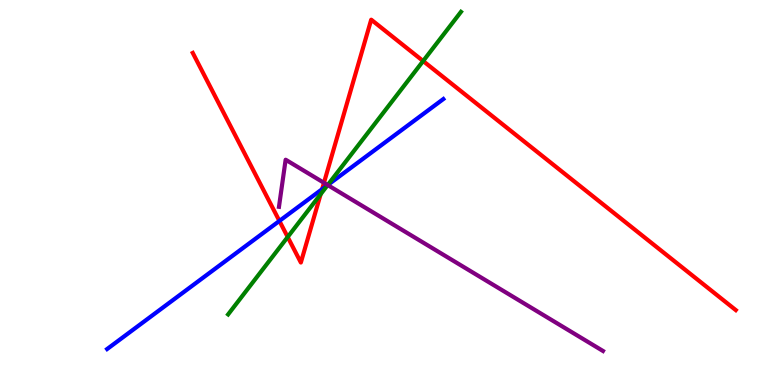[{'lines': ['blue', 'red'], 'intersections': [{'x': 3.61, 'y': 4.26}, {'x': 4.16, 'y': 5.09}]}, {'lines': ['green', 'red'], 'intersections': [{'x': 3.71, 'y': 3.84}, {'x': 4.14, 'y': 4.96}, {'x': 5.46, 'y': 8.41}]}, {'lines': ['purple', 'red'], 'intersections': [{'x': 4.18, 'y': 5.25}]}, {'lines': ['blue', 'green'], 'intersections': [{'x': 4.23, 'y': 5.19}]}, {'lines': ['blue', 'purple'], 'intersections': [{'x': 4.23, 'y': 5.19}]}, {'lines': ['green', 'purple'], 'intersections': [{'x': 4.23, 'y': 5.19}]}]